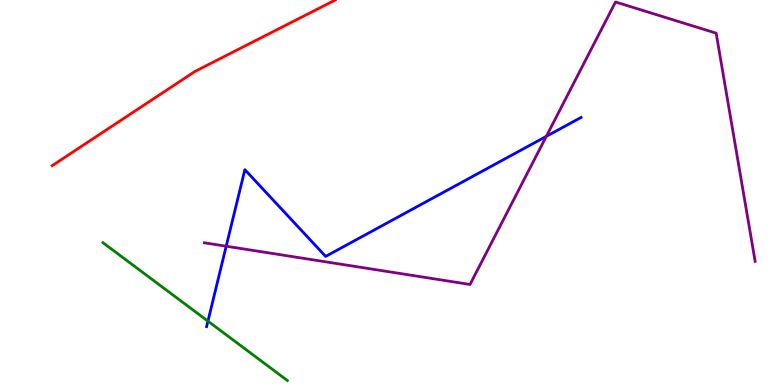[{'lines': ['blue', 'red'], 'intersections': []}, {'lines': ['green', 'red'], 'intersections': []}, {'lines': ['purple', 'red'], 'intersections': []}, {'lines': ['blue', 'green'], 'intersections': [{'x': 2.68, 'y': 1.66}]}, {'lines': ['blue', 'purple'], 'intersections': [{'x': 2.92, 'y': 3.6}, {'x': 7.05, 'y': 6.46}]}, {'lines': ['green', 'purple'], 'intersections': []}]